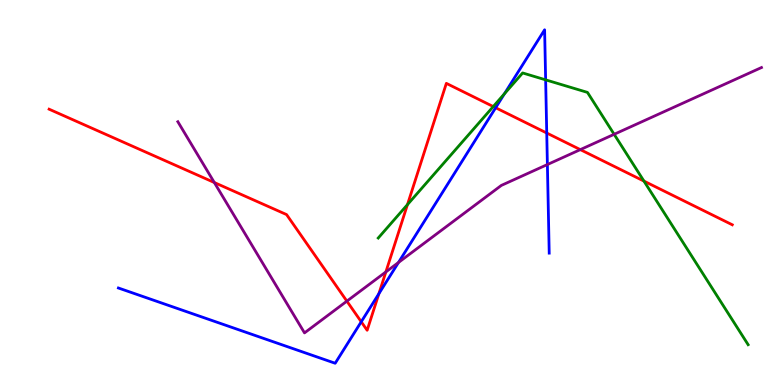[{'lines': ['blue', 'red'], 'intersections': [{'x': 4.66, 'y': 1.64}, {'x': 4.89, 'y': 2.37}, {'x': 6.4, 'y': 7.2}, {'x': 7.05, 'y': 6.55}]}, {'lines': ['green', 'red'], 'intersections': [{'x': 5.26, 'y': 4.69}, {'x': 6.36, 'y': 7.23}, {'x': 8.31, 'y': 5.3}]}, {'lines': ['purple', 'red'], 'intersections': [{'x': 2.77, 'y': 5.26}, {'x': 4.48, 'y': 2.18}, {'x': 4.98, 'y': 2.94}, {'x': 7.49, 'y': 6.11}]}, {'lines': ['blue', 'green'], 'intersections': [{'x': 6.51, 'y': 7.57}, {'x': 7.04, 'y': 7.93}]}, {'lines': ['blue', 'purple'], 'intersections': [{'x': 5.14, 'y': 3.18}, {'x': 7.06, 'y': 5.73}]}, {'lines': ['green', 'purple'], 'intersections': [{'x': 7.92, 'y': 6.51}]}]